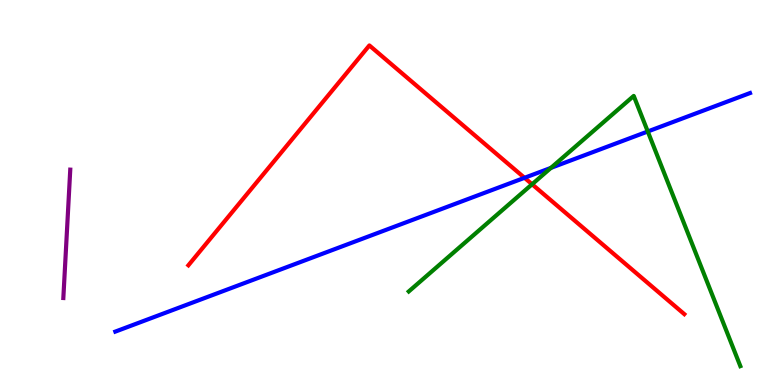[{'lines': ['blue', 'red'], 'intersections': [{'x': 6.77, 'y': 5.38}]}, {'lines': ['green', 'red'], 'intersections': [{'x': 6.87, 'y': 5.21}]}, {'lines': ['purple', 'red'], 'intersections': []}, {'lines': ['blue', 'green'], 'intersections': [{'x': 7.11, 'y': 5.64}, {'x': 8.36, 'y': 6.58}]}, {'lines': ['blue', 'purple'], 'intersections': []}, {'lines': ['green', 'purple'], 'intersections': []}]